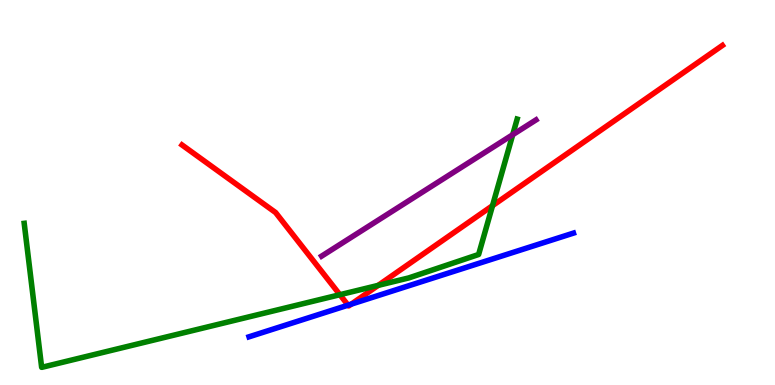[{'lines': ['blue', 'red'], 'intersections': [{'x': 4.49, 'y': 2.07}, {'x': 4.53, 'y': 2.1}]}, {'lines': ['green', 'red'], 'intersections': [{'x': 4.39, 'y': 2.35}, {'x': 4.88, 'y': 2.59}, {'x': 6.36, 'y': 4.66}]}, {'lines': ['purple', 'red'], 'intersections': []}, {'lines': ['blue', 'green'], 'intersections': []}, {'lines': ['blue', 'purple'], 'intersections': []}, {'lines': ['green', 'purple'], 'intersections': [{'x': 6.62, 'y': 6.5}]}]